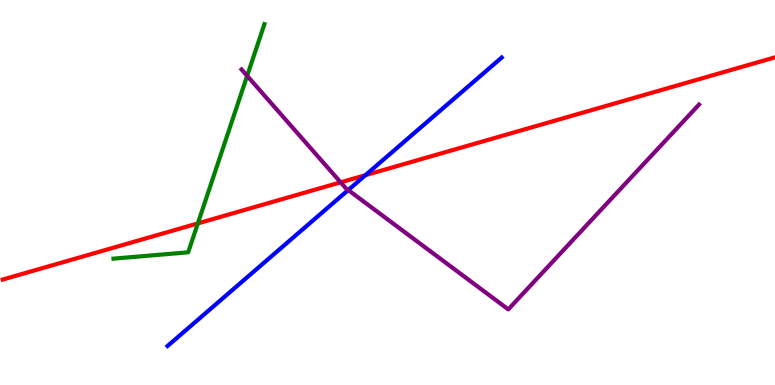[{'lines': ['blue', 'red'], 'intersections': [{'x': 4.72, 'y': 5.45}]}, {'lines': ['green', 'red'], 'intersections': [{'x': 2.55, 'y': 4.2}]}, {'lines': ['purple', 'red'], 'intersections': [{'x': 4.4, 'y': 5.26}]}, {'lines': ['blue', 'green'], 'intersections': []}, {'lines': ['blue', 'purple'], 'intersections': [{'x': 4.49, 'y': 5.06}]}, {'lines': ['green', 'purple'], 'intersections': [{'x': 3.19, 'y': 8.03}]}]